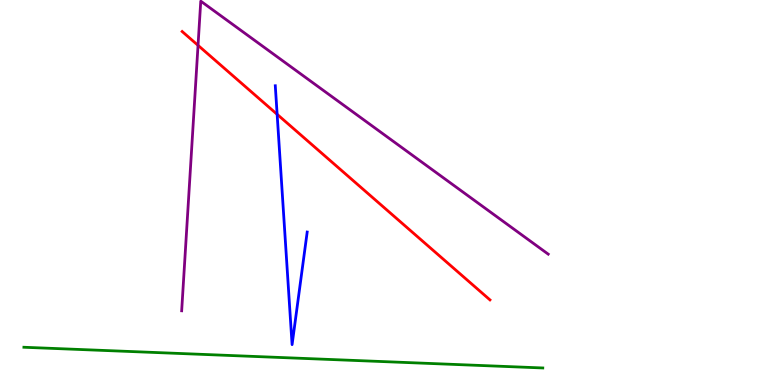[{'lines': ['blue', 'red'], 'intersections': [{'x': 3.58, 'y': 7.03}]}, {'lines': ['green', 'red'], 'intersections': []}, {'lines': ['purple', 'red'], 'intersections': [{'x': 2.56, 'y': 8.82}]}, {'lines': ['blue', 'green'], 'intersections': []}, {'lines': ['blue', 'purple'], 'intersections': []}, {'lines': ['green', 'purple'], 'intersections': []}]